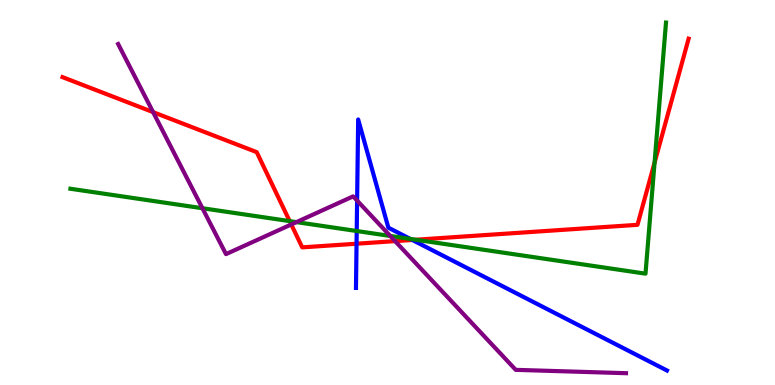[{'lines': ['blue', 'red'], 'intersections': [{'x': 4.6, 'y': 3.67}, {'x': 5.32, 'y': 3.77}]}, {'lines': ['green', 'red'], 'intersections': [{'x': 3.74, 'y': 4.26}, {'x': 5.36, 'y': 3.77}, {'x': 8.45, 'y': 5.77}]}, {'lines': ['purple', 'red'], 'intersections': [{'x': 1.98, 'y': 7.09}, {'x': 3.76, 'y': 4.17}, {'x': 5.1, 'y': 3.74}]}, {'lines': ['blue', 'green'], 'intersections': [{'x': 4.6, 'y': 4.0}, {'x': 5.29, 'y': 3.79}]}, {'lines': ['blue', 'purple'], 'intersections': [{'x': 4.61, 'y': 4.79}]}, {'lines': ['green', 'purple'], 'intersections': [{'x': 2.61, 'y': 4.59}, {'x': 3.82, 'y': 4.23}, {'x': 5.04, 'y': 3.87}]}]